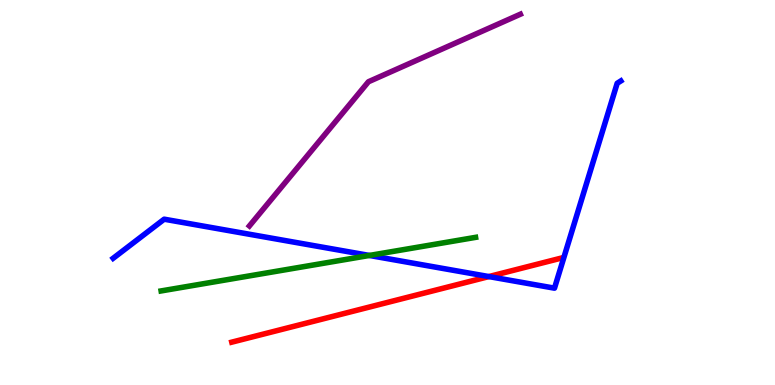[{'lines': ['blue', 'red'], 'intersections': [{'x': 6.31, 'y': 2.82}]}, {'lines': ['green', 'red'], 'intersections': []}, {'lines': ['purple', 'red'], 'intersections': []}, {'lines': ['blue', 'green'], 'intersections': [{'x': 4.77, 'y': 3.36}]}, {'lines': ['blue', 'purple'], 'intersections': []}, {'lines': ['green', 'purple'], 'intersections': []}]